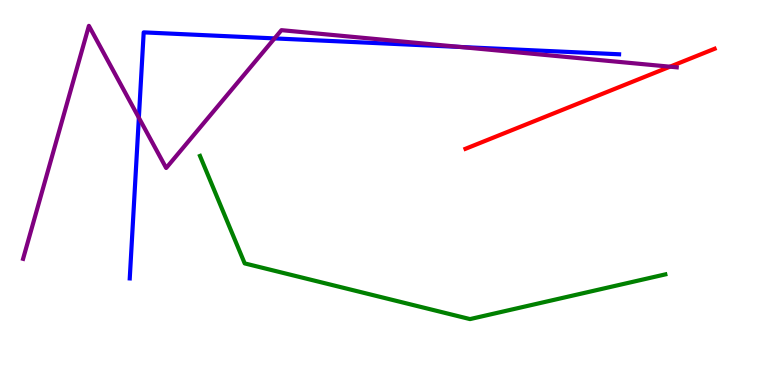[{'lines': ['blue', 'red'], 'intersections': []}, {'lines': ['green', 'red'], 'intersections': []}, {'lines': ['purple', 'red'], 'intersections': [{'x': 8.64, 'y': 8.27}]}, {'lines': ['blue', 'green'], 'intersections': []}, {'lines': ['blue', 'purple'], 'intersections': [{'x': 1.79, 'y': 6.94}, {'x': 3.54, 'y': 9.0}, {'x': 5.93, 'y': 8.78}]}, {'lines': ['green', 'purple'], 'intersections': []}]